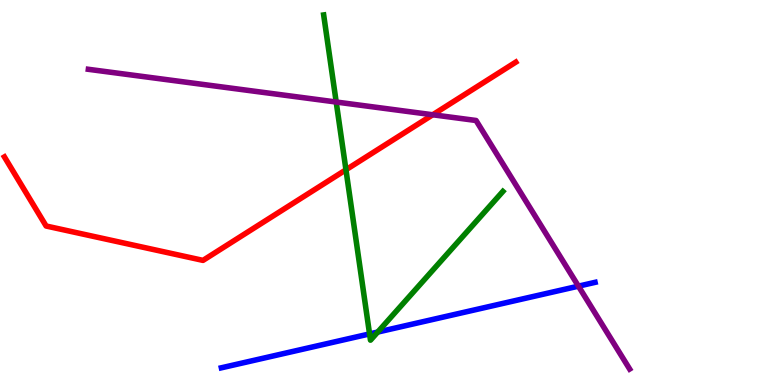[{'lines': ['blue', 'red'], 'intersections': []}, {'lines': ['green', 'red'], 'intersections': [{'x': 4.46, 'y': 5.59}]}, {'lines': ['purple', 'red'], 'intersections': [{'x': 5.58, 'y': 7.02}]}, {'lines': ['blue', 'green'], 'intersections': [{'x': 4.77, 'y': 1.33}, {'x': 4.87, 'y': 1.38}]}, {'lines': ['blue', 'purple'], 'intersections': [{'x': 7.46, 'y': 2.57}]}, {'lines': ['green', 'purple'], 'intersections': [{'x': 4.34, 'y': 7.35}]}]